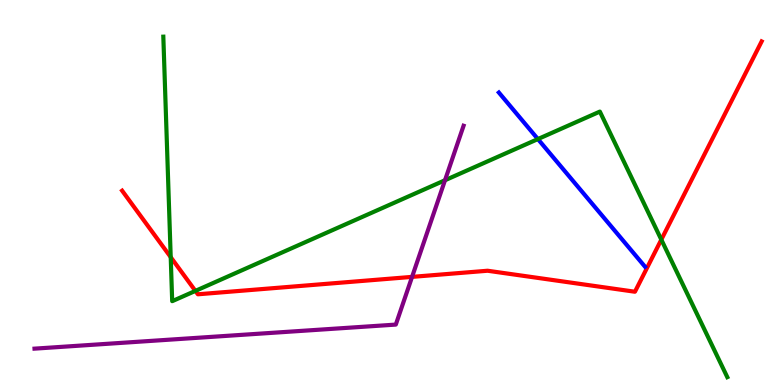[{'lines': ['blue', 'red'], 'intersections': []}, {'lines': ['green', 'red'], 'intersections': [{'x': 2.2, 'y': 3.32}, {'x': 2.52, 'y': 2.44}, {'x': 8.53, 'y': 3.78}]}, {'lines': ['purple', 'red'], 'intersections': [{'x': 5.32, 'y': 2.81}]}, {'lines': ['blue', 'green'], 'intersections': [{'x': 6.94, 'y': 6.39}]}, {'lines': ['blue', 'purple'], 'intersections': []}, {'lines': ['green', 'purple'], 'intersections': [{'x': 5.74, 'y': 5.32}]}]